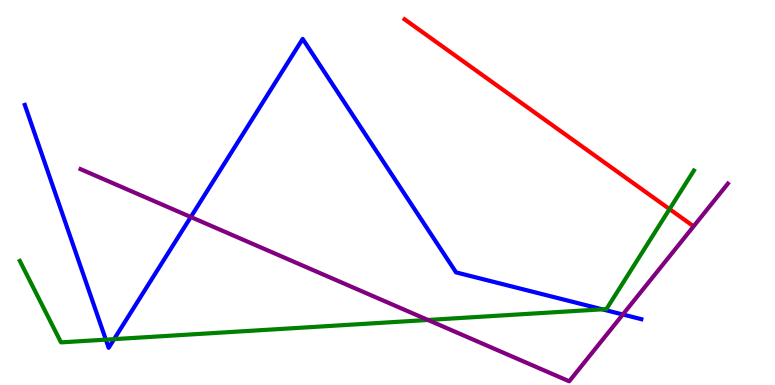[{'lines': ['blue', 'red'], 'intersections': []}, {'lines': ['green', 'red'], 'intersections': [{'x': 8.64, 'y': 4.57}]}, {'lines': ['purple', 'red'], 'intersections': []}, {'lines': ['blue', 'green'], 'intersections': [{'x': 1.37, 'y': 1.18}, {'x': 1.47, 'y': 1.19}, {'x': 7.77, 'y': 1.97}]}, {'lines': ['blue', 'purple'], 'intersections': [{'x': 2.46, 'y': 4.36}, {'x': 8.04, 'y': 1.83}]}, {'lines': ['green', 'purple'], 'intersections': [{'x': 5.52, 'y': 1.69}]}]